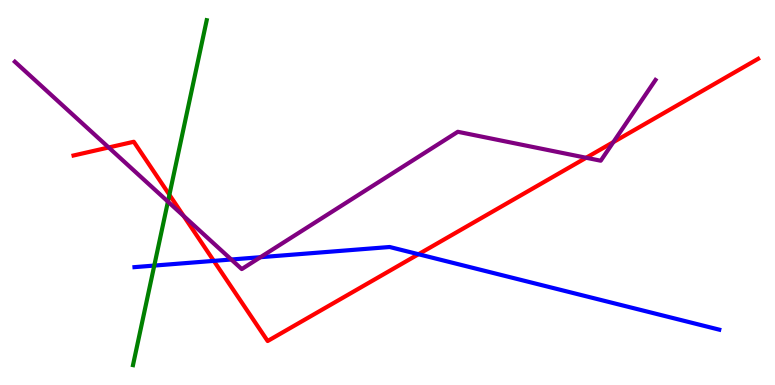[{'lines': ['blue', 'red'], 'intersections': [{'x': 2.76, 'y': 3.22}, {'x': 5.4, 'y': 3.4}]}, {'lines': ['green', 'red'], 'intersections': [{'x': 2.19, 'y': 4.94}]}, {'lines': ['purple', 'red'], 'intersections': [{'x': 1.4, 'y': 6.17}, {'x': 2.37, 'y': 4.39}, {'x': 7.56, 'y': 5.9}, {'x': 7.91, 'y': 6.31}]}, {'lines': ['blue', 'green'], 'intersections': [{'x': 1.99, 'y': 3.1}]}, {'lines': ['blue', 'purple'], 'intersections': [{'x': 2.98, 'y': 3.26}, {'x': 3.36, 'y': 3.32}]}, {'lines': ['green', 'purple'], 'intersections': [{'x': 2.17, 'y': 4.76}]}]